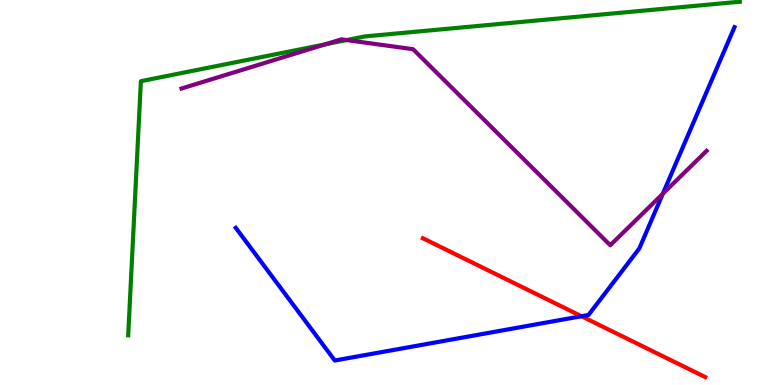[{'lines': ['blue', 'red'], 'intersections': [{'x': 7.5, 'y': 1.79}]}, {'lines': ['green', 'red'], 'intersections': []}, {'lines': ['purple', 'red'], 'intersections': []}, {'lines': ['blue', 'green'], 'intersections': []}, {'lines': ['blue', 'purple'], 'intersections': [{'x': 8.55, 'y': 4.97}]}, {'lines': ['green', 'purple'], 'intersections': [{'x': 4.2, 'y': 8.85}, {'x': 4.47, 'y': 8.96}]}]